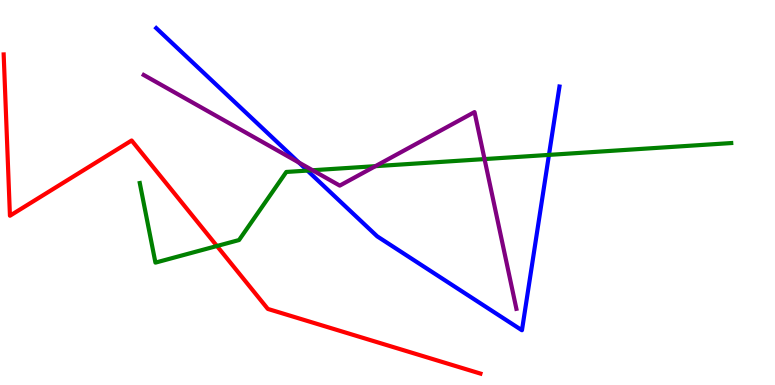[{'lines': ['blue', 'red'], 'intersections': []}, {'lines': ['green', 'red'], 'intersections': [{'x': 2.8, 'y': 3.61}]}, {'lines': ['purple', 'red'], 'intersections': []}, {'lines': ['blue', 'green'], 'intersections': [{'x': 3.97, 'y': 5.57}, {'x': 7.08, 'y': 5.98}]}, {'lines': ['blue', 'purple'], 'intersections': [{'x': 3.86, 'y': 5.78}]}, {'lines': ['green', 'purple'], 'intersections': [{'x': 4.03, 'y': 5.58}, {'x': 4.84, 'y': 5.68}, {'x': 6.25, 'y': 5.87}]}]